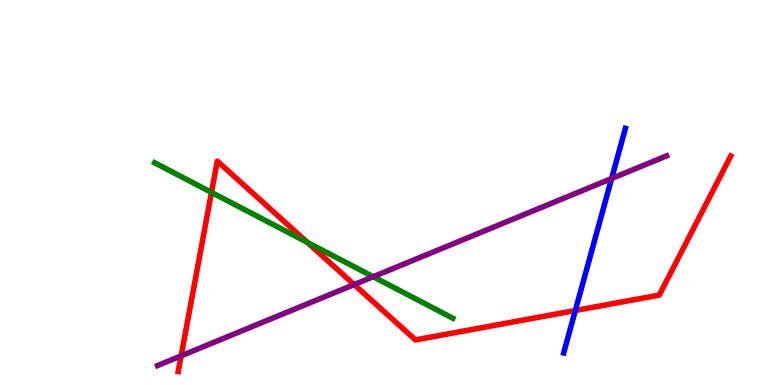[{'lines': ['blue', 'red'], 'intersections': [{'x': 7.42, 'y': 1.93}]}, {'lines': ['green', 'red'], 'intersections': [{'x': 2.73, 'y': 5.0}, {'x': 3.97, 'y': 3.7}]}, {'lines': ['purple', 'red'], 'intersections': [{'x': 2.34, 'y': 0.757}, {'x': 4.57, 'y': 2.61}]}, {'lines': ['blue', 'green'], 'intersections': []}, {'lines': ['blue', 'purple'], 'intersections': [{'x': 7.89, 'y': 5.36}]}, {'lines': ['green', 'purple'], 'intersections': [{'x': 4.82, 'y': 2.81}]}]